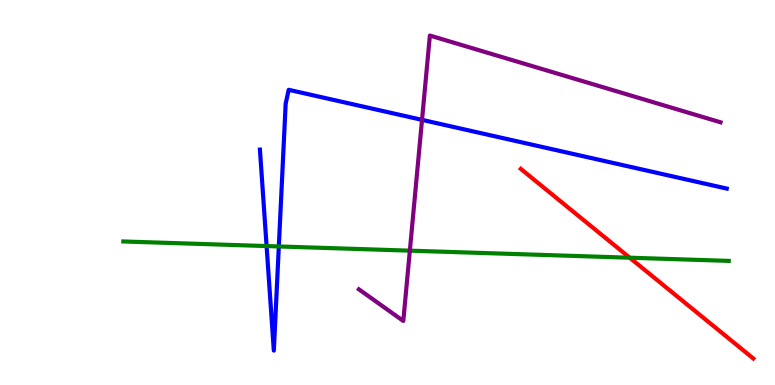[{'lines': ['blue', 'red'], 'intersections': []}, {'lines': ['green', 'red'], 'intersections': [{'x': 8.13, 'y': 3.31}]}, {'lines': ['purple', 'red'], 'intersections': []}, {'lines': ['blue', 'green'], 'intersections': [{'x': 3.44, 'y': 3.61}, {'x': 3.6, 'y': 3.6}]}, {'lines': ['blue', 'purple'], 'intersections': [{'x': 5.45, 'y': 6.89}]}, {'lines': ['green', 'purple'], 'intersections': [{'x': 5.29, 'y': 3.49}]}]